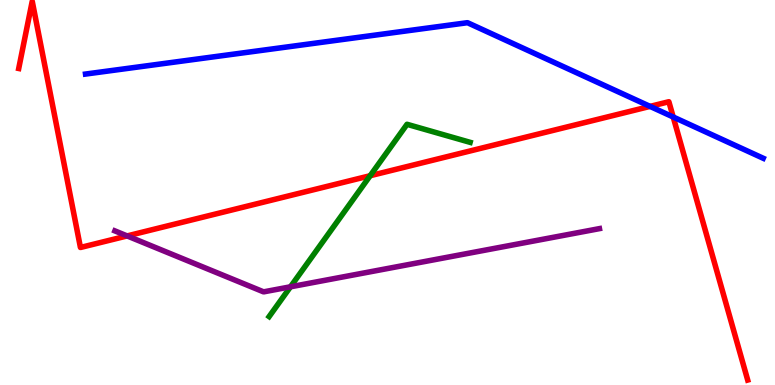[{'lines': ['blue', 'red'], 'intersections': [{'x': 8.39, 'y': 7.24}, {'x': 8.69, 'y': 6.96}]}, {'lines': ['green', 'red'], 'intersections': [{'x': 4.78, 'y': 5.44}]}, {'lines': ['purple', 'red'], 'intersections': [{'x': 1.64, 'y': 3.87}]}, {'lines': ['blue', 'green'], 'intersections': []}, {'lines': ['blue', 'purple'], 'intersections': []}, {'lines': ['green', 'purple'], 'intersections': [{'x': 3.75, 'y': 2.55}]}]